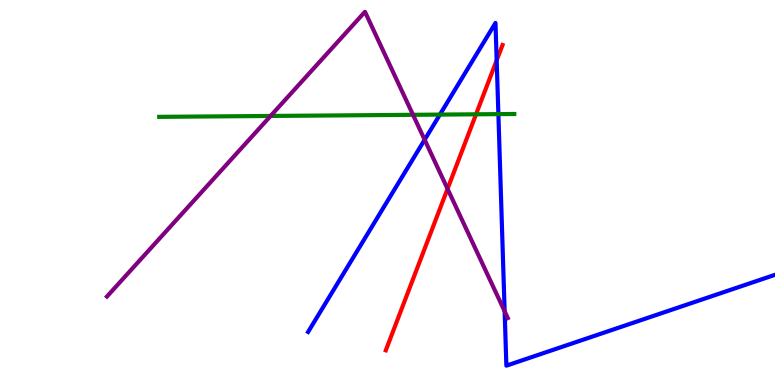[{'lines': ['blue', 'red'], 'intersections': [{'x': 6.41, 'y': 8.43}]}, {'lines': ['green', 'red'], 'intersections': [{'x': 6.14, 'y': 7.03}]}, {'lines': ['purple', 'red'], 'intersections': [{'x': 5.77, 'y': 5.09}]}, {'lines': ['blue', 'green'], 'intersections': [{'x': 5.68, 'y': 7.02}, {'x': 6.43, 'y': 7.04}]}, {'lines': ['blue', 'purple'], 'intersections': [{'x': 5.48, 'y': 6.37}, {'x': 6.51, 'y': 1.91}]}, {'lines': ['green', 'purple'], 'intersections': [{'x': 3.49, 'y': 6.99}, {'x': 5.33, 'y': 7.02}]}]